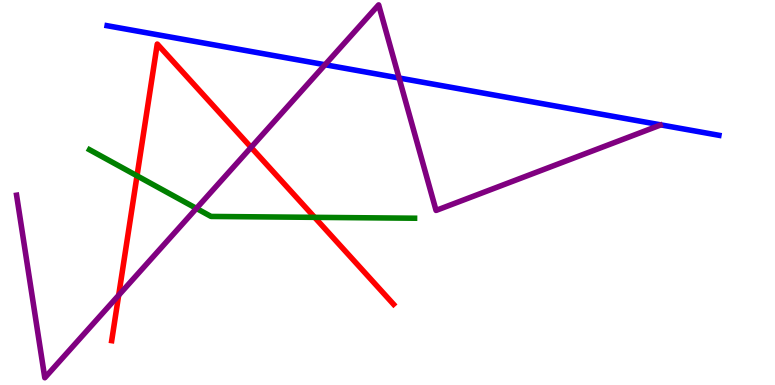[{'lines': ['blue', 'red'], 'intersections': []}, {'lines': ['green', 'red'], 'intersections': [{'x': 1.77, 'y': 5.43}, {'x': 4.06, 'y': 4.35}]}, {'lines': ['purple', 'red'], 'intersections': [{'x': 1.53, 'y': 2.33}, {'x': 3.24, 'y': 6.17}]}, {'lines': ['blue', 'green'], 'intersections': []}, {'lines': ['blue', 'purple'], 'intersections': [{'x': 4.19, 'y': 8.32}, {'x': 5.15, 'y': 7.97}]}, {'lines': ['green', 'purple'], 'intersections': [{'x': 2.53, 'y': 4.59}]}]